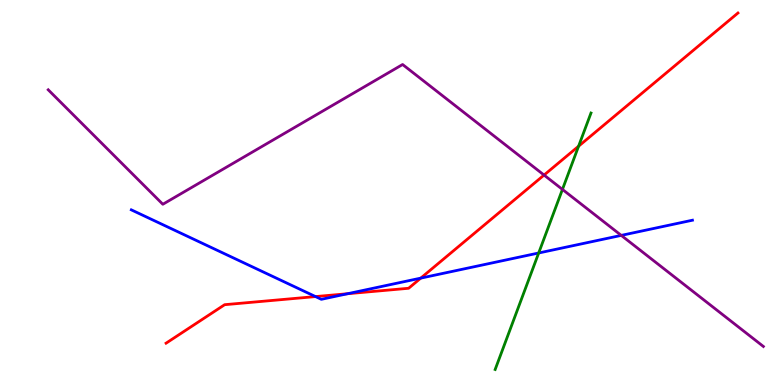[{'lines': ['blue', 'red'], 'intersections': [{'x': 4.07, 'y': 2.3}, {'x': 4.49, 'y': 2.37}, {'x': 5.43, 'y': 2.78}]}, {'lines': ['green', 'red'], 'intersections': [{'x': 7.47, 'y': 6.2}]}, {'lines': ['purple', 'red'], 'intersections': [{'x': 7.02, 'y': 5.45}]}, {'lines': ['blue', 'green'], 'intersections': [{'x': 6.95, 'y': 3.43}]}, {'lines': ['blue', 'purple'], 'intersections': [{'x': 8.02, 'y': 3.89}]}, {'lines': ['green', 'purple'], 'intersections': [{'x': 7.26, 'y': 5.08}]}]